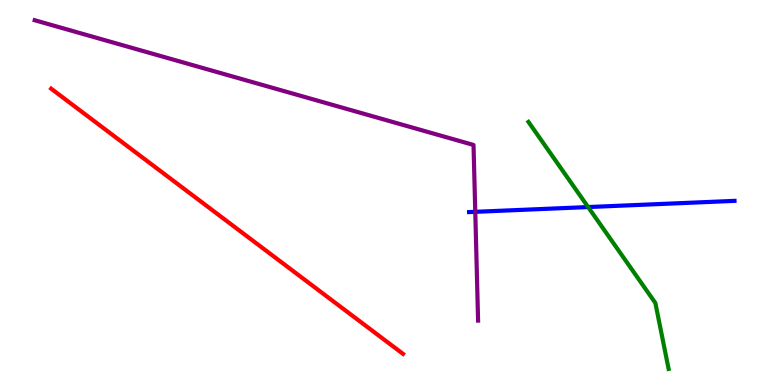[{'lines': ['blue', 'red'], 'intersections': []}, {'lines': ['green', 'red'], 'intersections': []}, {'lines': ['purple', 'red'], 'intersections': []}, {'lines': ['blue', 'green'], 'intersections': [{'x': 7.59, 'y': 4.62}]}, {'lines': ['blue', 'purple'], 'intersections': [{'x': 6.13, 'y': 4.5}]}, {'lines': ['green', 'purple'], 'intersections': []}]